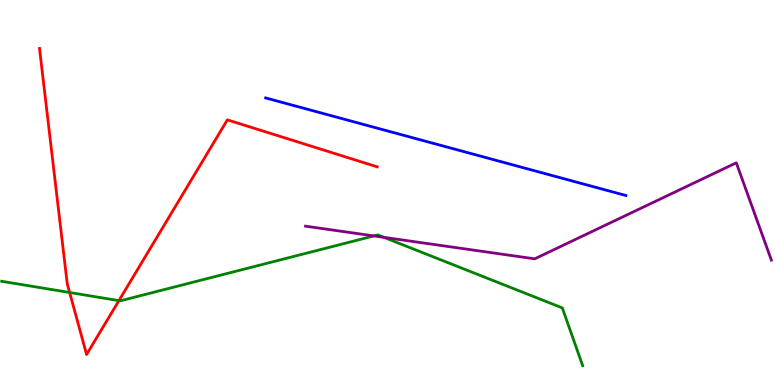[{'lines': ['blue', 'red'], 'intersections': []}, {'lines': ['green', 'red'], 'intersections': [{'x': 0.899, 'y': 2.4}, {'x': 1.53, 'y': 2.19}]}, {'lines': ['purple', 'red'], 'intersections': []}, {'lines': ['blue', 'green'], 'intersections': []}, {'lines': ['blue', 'purple'], 'intersections': []}, {'lines': ['green', 'purple'], 'intersections': [{'x': 4.82, 'y': 3.87}, {'x': 4.95, 'y': 3.84}]}]